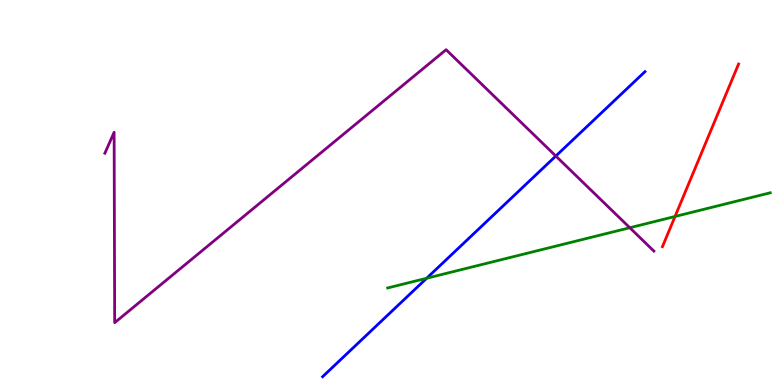[{'lines': ['blue', 'red'], 'intersections': []}, {'lines': ['green', 'red'], 'intersections': [{'x': 8.71, 'y': 4.38}]}, {'lines': ['purple', 'red'], 'intersections': []}, {'lines': ['blue', 'green'], 'intersections': [{'x': 5.51, 'y': 2.77}]}, {'lines': ['blue', 'purple'], 'intersections': [{'x': 7.17, 'y': 5.95}]}, {'lines': ['green', 'purple'], 'intersections': [{'x': 8.13, 'y': 4.08}]}]